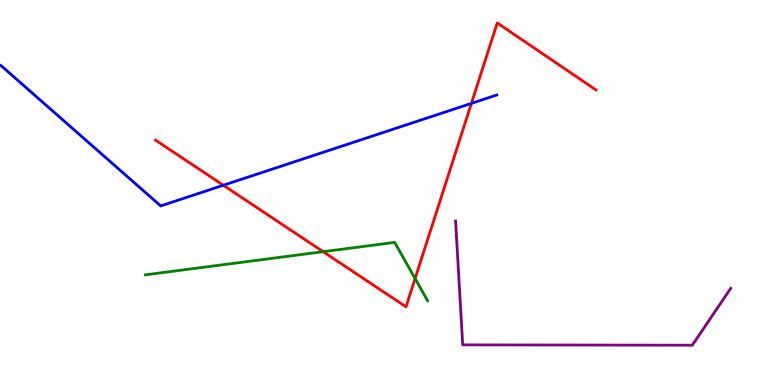[{'lines': ['blue', 'red'], 'intersections': [{'x': 2.88, 'y': 5.19}, {'x': 6.08, 'y': 7.31}]}, {'lines': ['green', 'red'], 'intersections': [{'x': 4.17, 'y': 3.46}, {'x': 5.36, 'y': 2.76}]}, {'lines': ['purple', 'red'], 'intersections': []}, {'lines': ['blue', 'green'], 'intersections': []}, {'lines': ['blue', 'purple'], 'intersections': []}, {'lines': ['green', 'purple'], 'intersections': []}]